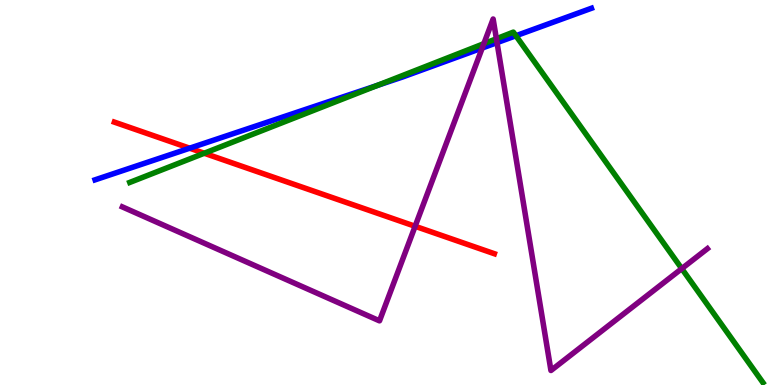[{'lines': ['blue', 'red'], 'intersections': [{'x': 2.45, 'y': 6.15}]}, {'lines': ['green', 'red'], 'intersections': [{'x': 2.64, 'y': 6.02}]}, {'lines': ['purple', 'red'], 'intersections': [{'x': 5.36, 'y': 4.12}]}, {'lines': ['blue', 'green'], 'intersections': [{'x': 4.87, 'y': 7.78}, {'x': 6.66, 'y': 9.07}]}, {'lines': ['blue', 'purple'], 'intersections': [{'x': 6.22, 'y': 8.75}, {'x': 6.41, 'y': 8.89}]}, {'lines': ['green', 'purple'], 'intersections': [{'x': 6.24, 'y': 8.87}, {'x': 6.41, 'y': 8.99}, {'x': 8.8, 'y': 3.02}]}]